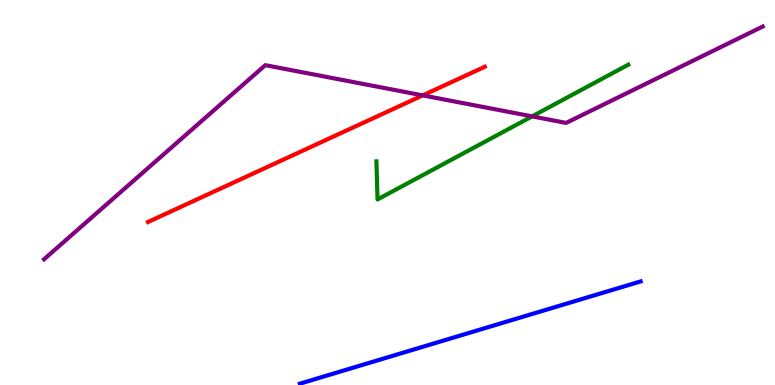[{'lines': ['blue', 'red'], 'intersections': []}, {'lines': ['green', 'red'], 'intersections': []}, {'lines': ['purple', 'red'], 'intersections': [{'x': 5.45, 'y': 7.52}]}, {'lines': ['blue', 'green'], 'intersections': []}, {'lines': ['blue', 'purple'], 'intersections': []}, {'lines': ['green', 'purple'], 'intersections': [{'x': 6.87, 'y': 6.98}]}]